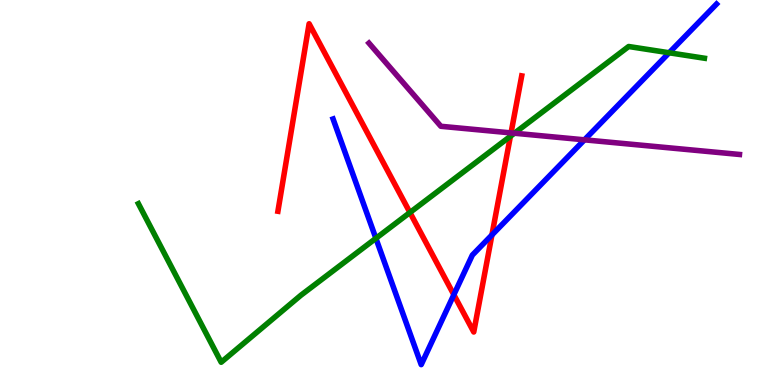[{'lines': ['blue', 'red'], 'intersections': [{'x': 5.86, 'y': 2.34}, {'x': 6.35, 'y': 3.9}]}, {'lines': ['green', 'red'], 'intersections': [{'x': 5.29, 'y': 4.48}, {'x': 6.59, 'y': 6.46}]}, {'lines': ['purple', 'red'], 'intersections': [{'x': 6.59, 'y': 6.55}]}, {'lines': ['blue', 'green'], 'intersections': [{'x': 4.85, 'y': 3.81}, {'x': 8.63, 'y': 8.63}]}, {'lines': ['blue', 'purple'], 'intersections': [{'x': 7.54, 'y': 6.37}]}, {'lines': ['green', 'purple'], 'intersections': [{'x': 6.64, 'y': 6.54}]}]